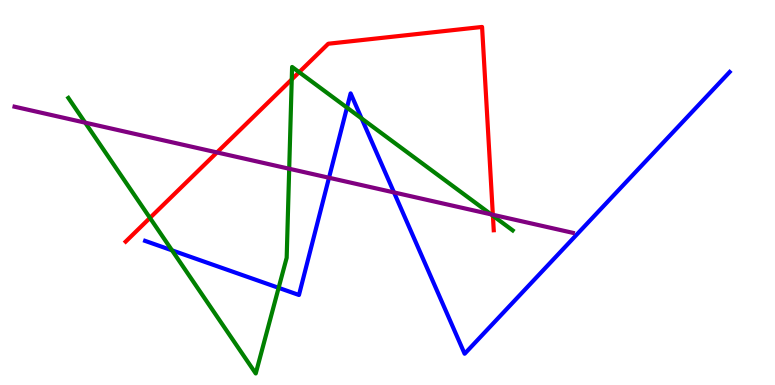[{'lines': ['blue', 'red'], 'intersections': []}, {'lines': ['green', 'red'], 'intersections': [{'x': 1.93, 'y': 4.34}, {'x': 3.76, 'y': 7.94}, {'x': 3.86, 'y': 8.12}, {'x': 6.36, 'y': 4.4}]}, {'lines': ['purple', 'red'], 'intersections': [{'x': 2.8, 'y': 6.04}, {'x': 6.36, 'y': 4.42}]}, {'lines': ['blue', 'green'], 'intersections': [{'x': 2.22, 'y': 3.5}, {'x': 3.6, 'y': 2.52}, {'x': 4.48, 'y': 7.2}, {'x': 4.67, 'y': 6.92}]}, {'lines': ['blue', 'purple'], 'intersections': [{'x': 4.25, 'y': 5.38}, {'x': 5.08, 'y': 5.0}]}, {'lines': ['green', 'purple'], 'intersections': [{'x': 1.1, 'y': 6.81}, {'x': 3.73, 'y': 5.62}, {'x': 6.34, 'y': 4.43}]}]